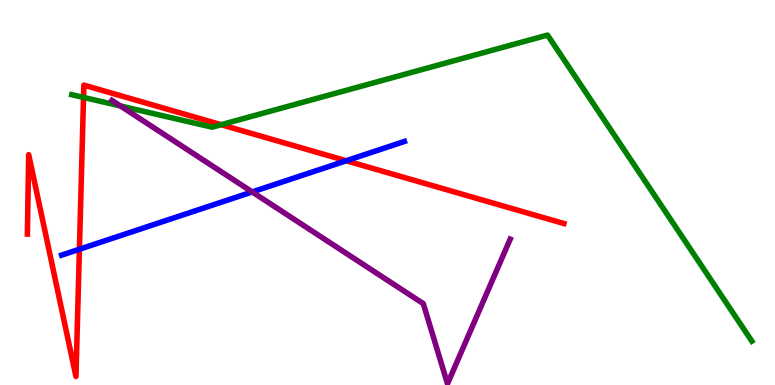[{'lines': ['blue', 'red'], 'intersections': [{'x': 1.02, 'y': 3.53}, {'x': 4.47, 'y': 5.82}]}, {'lines': ['green', 'red'], 'intersections': [{'x': 1.08, 'y': 7.47}, {'x': 2.85, 'y': 6.76}]}, {'lines': ['purple', 'red'], 'intersections': []}, {'lines': ['blue', 'green'], 'intersections': []}, {'lines': ['blue', 'purple'], 'intersections': [{'x': 3.25, 'y': 5.01}]}, {'lines': ['green', 'purple'], 'intersections': [{'x': 1.55, 'y': 7.25}]}]